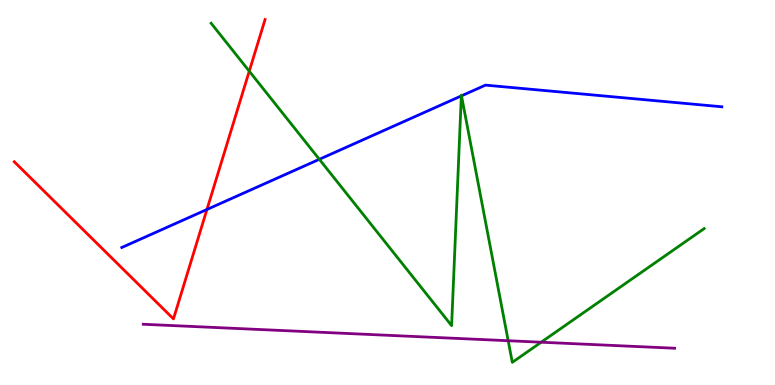[{'lines': ['blue', 'red'], 'intersections': [{'x': 2.67, 'y': 4.56}]}, {'lines': ['green', 'red'], 'intersections': [{'x': 3.22, 'y': 8.15}]}, {'lines': ['purple', 'red'], 'intersections': []}, {'lines': ['blue', 'green'], 'intersections': [{'x': 4.12, 'y': 5.86}, {'x': 5.95, 'y': 7.51}, {'x': 5.95, 'y': 7.51}]}, {'lines': ['blue', 'purple'], 'intersections': []}, {'lines': ['green', 'purple'], 'intersections': [{'x': 6.56, 'y': 1.15}, {'x': 6.98, 'y': 1.11}]}]